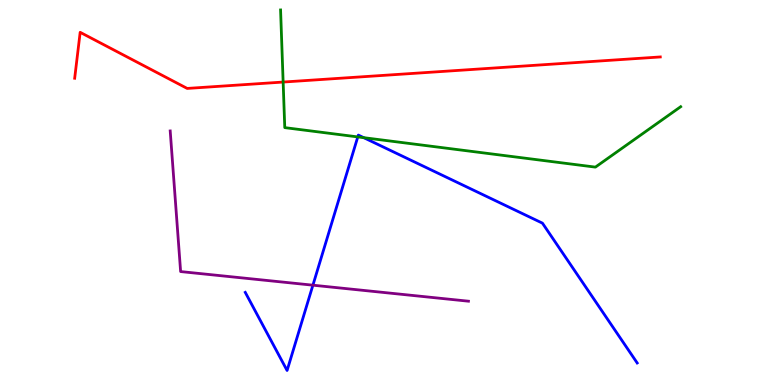[{'lines': ['blue', 'red'], 'intersections': []}, {'lines': ['green', 'red'], 'intersections': [{'x': 3.65, 'y': 7.87}]}, {'lines': ['purple', 'red'], 'intersections': []}, {'lines': ['blue', 'green'], 'intersections': [{'x': 4.62, 'y': 6.44}, {'x': 4.69, 'y': 6.42}]}, {'lines': ['blue', 'purple'], 'intersections': [{'x': 4.04, 'y': 2.59}]}, {'lines': ['green', 'purple'], 'intersections': []}]